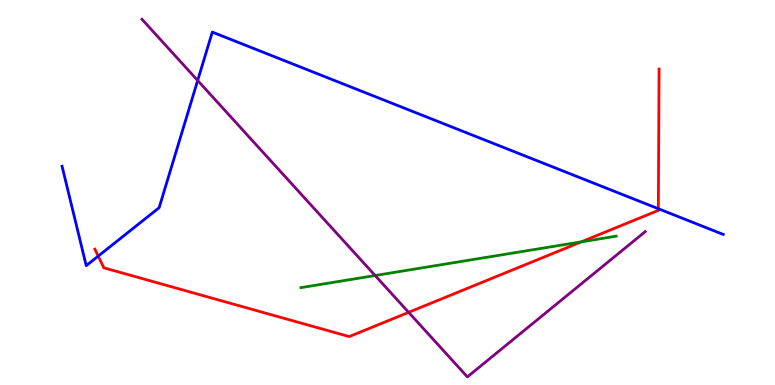[{'lines': ['blue', 'red'], 'intersections': [{'x': 1.27, 'y': 3.35}, {'x': 8.49, 'y': 4.58}]}, {'lines': ['green', 'red'], 'intersections': [{'x': 7.5, 'y': 3.72}]}, {'lines': ['purple', 'red'], 'intersections': [{'x': 5.27, 'y': 1.89}]}, {'lines': ['blue', 'green'], 'intersections': []}, {'lines': ['blue', 'purple'], 'intersections': [{'x': 2.55, 'y': 7.91}]}, {'lines': ['green', 'purple'], 'intersections': [{'x': 4.84, 'y': 2.84}]}]